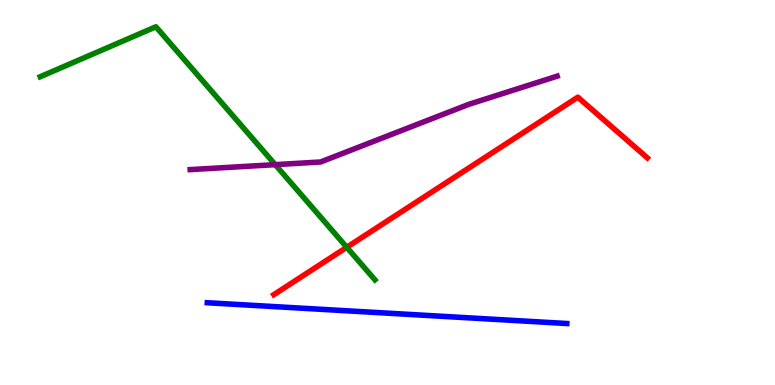[{'lines': ['blue', 'red'], 'intersections': []}, {'lines': ['green', 'red'], 'intersections': [{'x': 4.47, 'y': 3.58}]}, {'lines': ['purple', 'red'], 'intersections': []}, {'lines': ['blue', 'green'], 'intersections': []}, {'lines': ['blue', 'purple'], 'intersections': []}, {'lines': ['green', 'purple'], 'intersections': [{'x': 3.55, 'y': 5.72}]}]